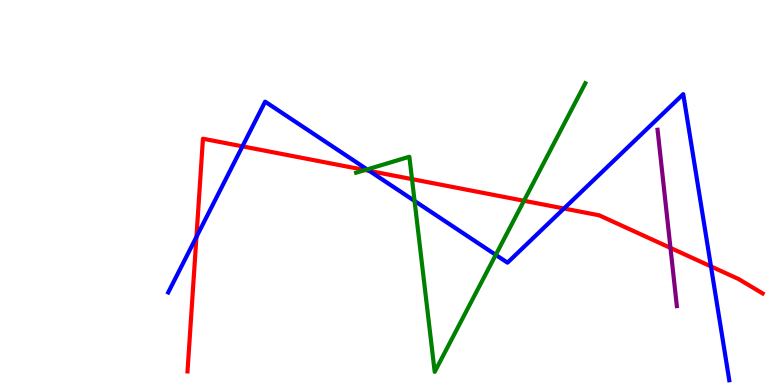[{'lines': ['blue', 'red'], 'intersections': [{'x': 2.53, 'y': 3.85}, {'x': 3.13, 'y': 6.2}, {'x': 4.77, 'y': 5.56}, {'x': 7.28, 'y': 4.58}, {'x': 9.17, 'y': 3.08}]}, {'lines': ['green', 'red'], 'intersections': [{'x': 4.71, 'y': 5.58}, {'x': 5.32, 'y': 5.35}, {'x': 6.76, 'y': 4.79}]}, {'lines': ['purple', 'red'], 'intersections': [{'x': 8.65, 'y': 3.56}]}, {'lines': ['blue', 'green'], 'intersections': [{'x': 4.74, 'y': 5.6}, {'x': 5.35, 'y': 4.78}, {'x': 6.4, 'y': 3.38}]}, {'lines': ['blue', 'purple'], 'intersections': []}, {'lines': ['green', 'purple'], 'intersections': []}]